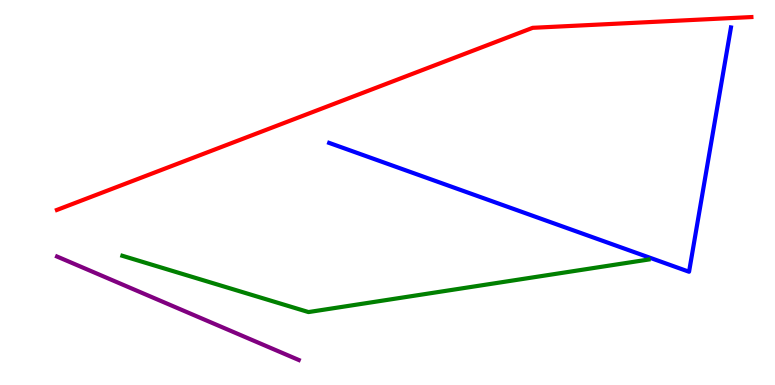[{'lines': ['blue', 'red'], 'intersections': []}, {'lines': ['green', 'red'], 'intersections': []}, {'lines': ['purple', 'red'], 'intersections': []}, {'lines': ['blue', 'green'], 'intersections': []}, {'lines': ['blue', 'purple'], 'intersections': []}, {'lines': ['green', 'purple'], 'intersections': []}]